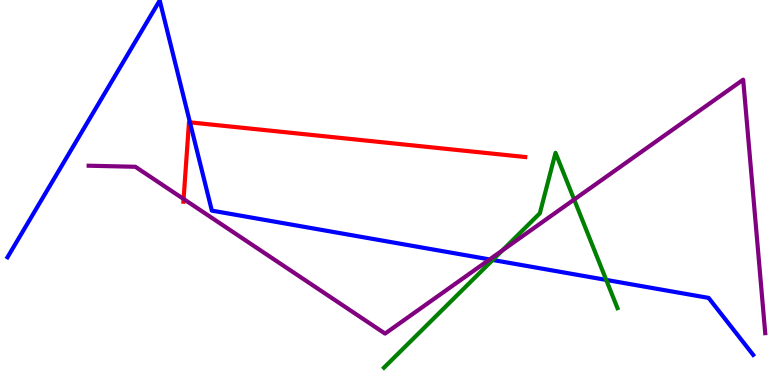[{'lines': ['blue', 'red'], 'intersections': [{'x': 2.45, 'y': 6.82}]}, {'lines': ['green', 'red'], 'intersections': []}, {'lines': ['purple', 'red'], 'intersections': [{'x': 2.37, 'y': 4.83}]}, {'lines': ['blue', 'green'], 'intersections': [{'x': 6.36, 'y': 3.25}, {'x': 7.82, 'y': 2.73}]}, {'lines': ['blue', 'purple'], 'intersections': [{'x': 6.32, 'y': 3.26}]}, {'lines': ['green', 'purple'], 'intersections': [{'x': 6.48, 'y': 3.5}, {'x': 7.41, 'y': 4.82}]}]